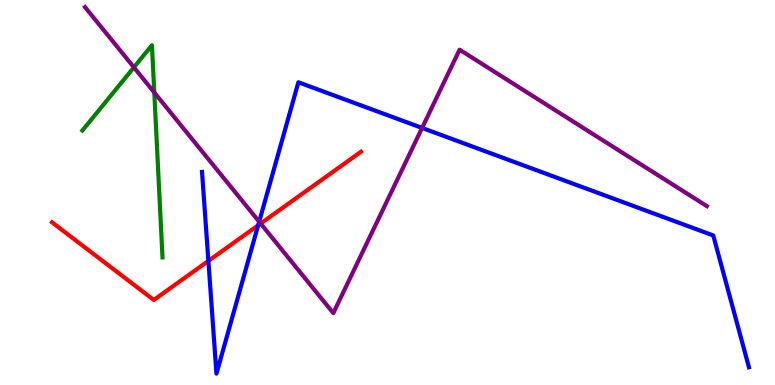[{'lines': ['blue', 'red'], 'intersections': [{'x': 2.69, 'y': 3.22}, {'x': 3.33, 'y': 4.15}]}, {'lines': ['green', 'red'], 'intersections': []}, {'lines': ['purple', 'red'], 'intersections': [{'x': 3.36, 'y': 4.19}]}, {'lines': ['blue', 'green'], 'intersections': []}, {'lines': ['blue', 'purple'], 'intersections': [{'x': 3.34, 'y': 4.24}, {'x': 5.45, 'y': 6.68}]}, {'lines': ['green', 'purple'], 'intersections': [{'x': 1.73, 'y': 8.25}, {'x': 1.99, 'y': 7.6}]}]